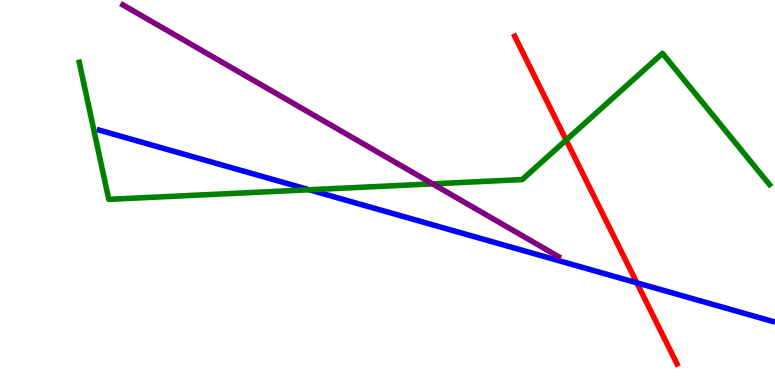[{'lines': ['blue', 'red'], 'intersections': [{'x': 8.22, 'y': 2.65}]}, {'lines': ['green', 'red'], 'intersections': [{'x': 7.3, 'y': 6.36}]}, {'lines': ['purple', 'red'], 'intersections': []}, {'lines': ['blue', 'green'], 'intersections': [{'x': 3.99, 'y': 5.07}]}, {'lines': ['blue', 'purple'], 'intersections': []}, {'lines': ['green', 'purple'], 'intersections': [{'x': 5.58, 'y': 5.22}]}]